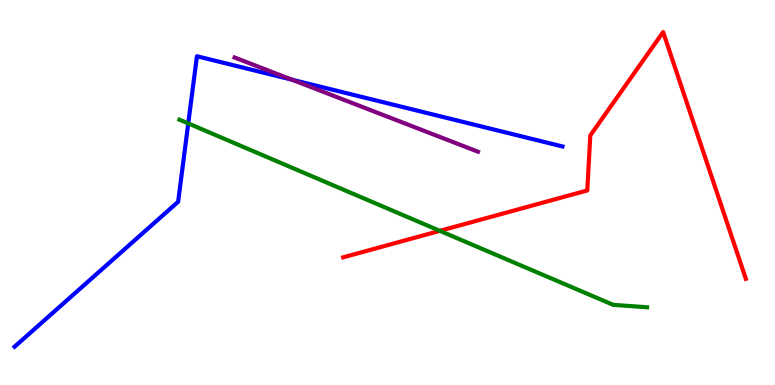[{'lines': ['blue', 'red'], 'intersections': []}, {'lines': ['green', 'red'], 'intersections': [{'x': 5.68, 'y': 4.0}]}, {'lines': ['purple', 'red'], 'intersections': []}, {'lines': ['blue', 'green'], 'intersections': [{'x': 2.43, 'y': 6.79}]}, {'lines': ['blue', 'purple'], 'intersections': [{'x': 3.77, 'y': 7.93}]}, {'lines': ['green', 'purple'], 'intersections': []}]